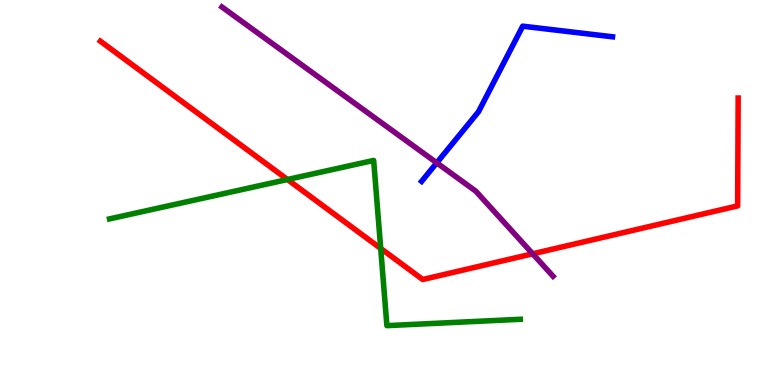[{'lines': ['blue', 'red'], 'intersections': []}, {'lines': ['green', 'red'], 'intersections': [{'x': 3.71, 'y': 5.34}, {'x': 4.91, 'y': 3.55}]}, {'lines': ['purple', 'red'], 'intersections': [{'x': 6.87, 'y': 3.41}]}, {'lines': ['blue', 'green'], 'intersections': []}, {'lines': ['blue', 'purple'], 'intersections': [{'x': 5.64, 'y': 5.77}]}, {'lines': ['green', 'purple'], 'intersections': []}]